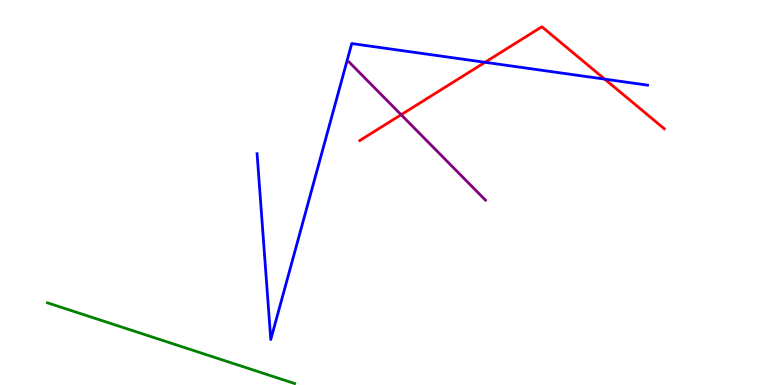[{'lines': ['blue', 'red'], 'intersections': [{'x': 6.26, 'y': 8.38}, {'x': 7.8, 'y': 7.94}]}, {'lines': ['green', 'red'], 'intersections': []}, {'lines': ['purple', 'red'], 'intersections': [{'x': 5.18, 'y': 7.02}]}, {'lines': ['blue', 'green'], 'intersections': []}, {'lines': ['blue', 'purple'], 'intersections': []}, {'lines': ['green', 'purple'], 'intersections': []}]